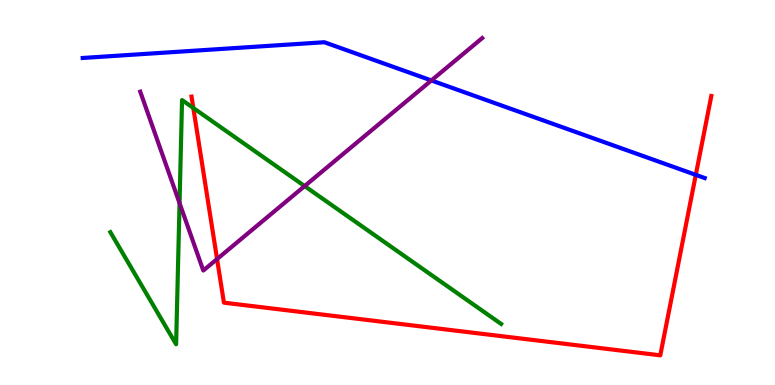[{'lines': ['blue', 'red'], 'intersections': [{'x': 8.98, 'y': 5.46}]}, {'lines': ['green', 'red'], 'intersections': [{'x': 2.49, 'y': 7.2}]}, {'lines': ['purple', 'red'], 'intersections': [{'x': 2.8, 'y': 3.27}]}, {'lines': ['blue', 'green'], 'intersections': []}, {'lines': ['blue', 'purple'], 'intersections': [{'x': 5.57, 'y': 7.91}]}, {'lines': ['green', 'purple'], 'intersections': [{'x': 2.32, 'y': 4.72}, {'x': 3.93, 'y': 5.17}]}]